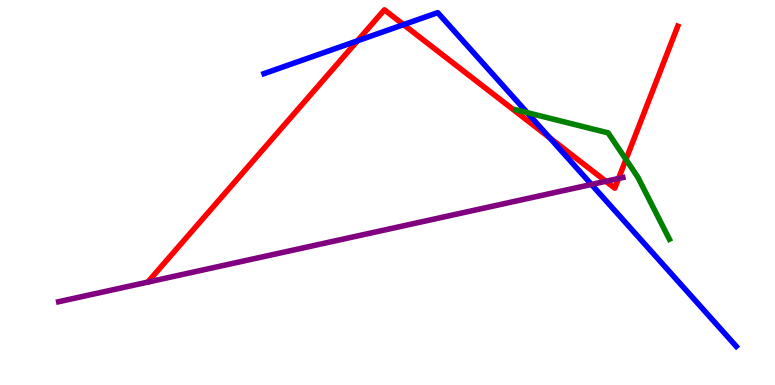[{'lines': ['blue', 'red'], 'intersections': [{'x': 4.61, 'y': 8.94}, {'x': 5.21, 'y': 9.36}, {'x': 7.09, 'y': 6.42}]}, {'lines': ['green', 'red'], 'intersections': [{'x': 8.08, 'y': 5.86}]}, {'lines': ['purple', 'red'], 'intersections': [{'x': 7.82, 'y': 5.29}, {'x': 7.98, 'y': 5.36}]}, {'lines': ['blue', 'green'], 'intersections': [{'x': 6.8, 'y': 7.07}]}, {'lines': ['blue', 'purple'], 'intersections': [{'x': 7.63, 'y': 5.21}]}, {'lines': ['green', 'purple'], 'intersections': []}]